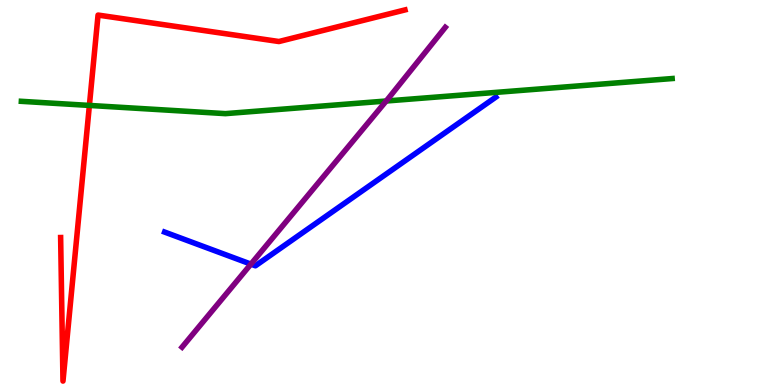[{'lines': ['blue', 'red'], 'intersections': []}, {'lines': ['green', 'red'], 'intersections': [{'x': 1.15, 'y': 7.26}]}, {'lines': ['purple', 'red'], 'intersections': []}, {'lines': ['blue', 'green'], 'intersections': []}, {'lines': ['blue', 'purple'], 'intersections': [{'x': 3.24, 'y': 3.14}]}, {'lines': ['green', 'purple'], 'intersections': [{'x': 4.98, 'y': 7.38}]}]